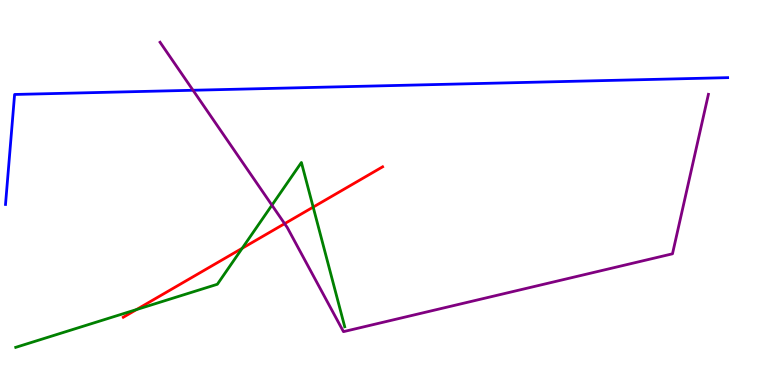[{'lines': ['blue', 'red'], 'intersections': []}, {'lines': ['green', 'red'], 'intersections': [{'x': 1.76, 'y': 1.96}, {'x': 3.13, 'y': 3.55}, {'x': 4.04, 'y': 4.62}]}, {'lines': ['purple', 'red'], 'intersections': [{'x': 3.67, 'y': 4.19}]}, {'lines': ['blue', 'green'], 'intersections': []}, {'lines': ['blue', 'purple'], 'intersections': [{'x': 2.49, 'y': 7.66}]}, {'lines': ['green', 'purple'], 'intersections': [{'x': 3.51, 'y': 4.67}]}]